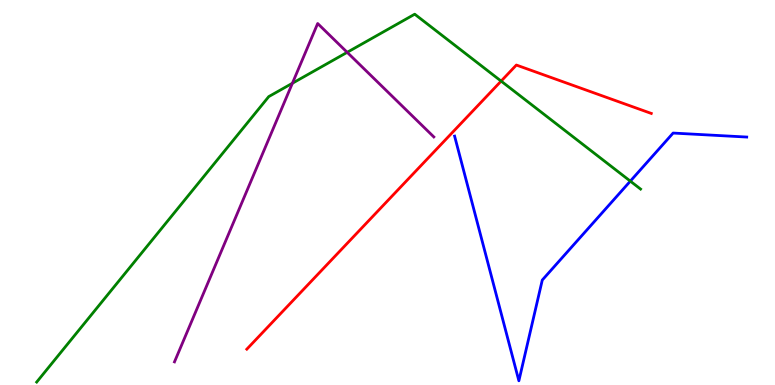[{'lines': ['blue', 'red'], 'intersections': []}, {'lines': ['green', 'red'], 'intersections': [{'x': 6.47, 'y': 7.89}]}, {'lines': ['purple', 'red'], 'intersections': []}, {'lines': ['blue', 'green'], 'intersections': [{'x': 8.13, 'y': 5.3}]}, {'lines': ['blue', 'purple'], 'intersections': []}, {'lines': ['green', 'purple'], 'intersections': [{'x': 3.77, 'y': 7.84}, {'x': 4.48, 'y': 8.64}]}]